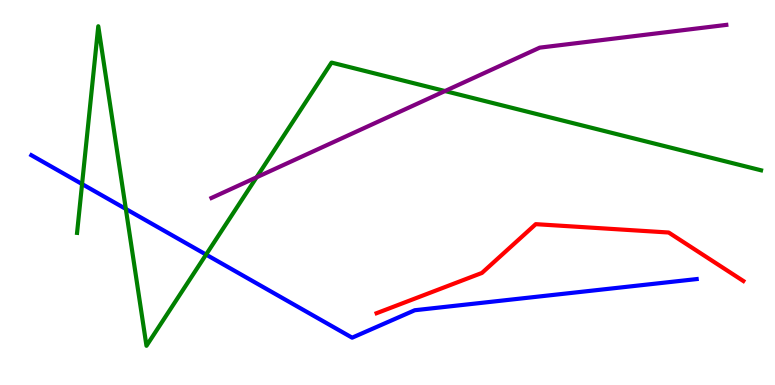[{'lines': ['blue', 'red'], 'intersections': []}, {'lines': ['green', 'red'], 'intersections': []}, {'lines': ['purple', 'red'], 'intersections': []}, {'lines': ['blue', 'green'], 'intersections': [{'x': 1.06, 'y': 5.22}, {'x': 1.62, 'y': 4.57}, {'x': 2.66, 'y': 3.39}]}, {'lines': ['blue', 'purple'], 'intersections': []}, {'lines': ['green', 'purple'], 'intersections': [{'x': 3.31, 'y': 5.39}, {'x': 5.74, 'y': 7.64}]}]